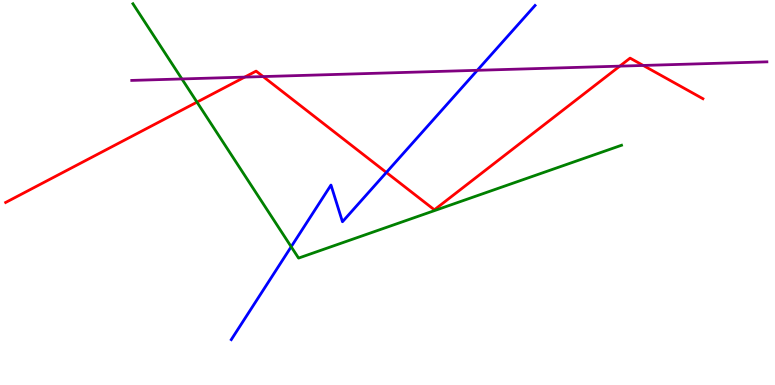[{'lines': ['blue', 'red'], 'intersections': [{'x': 4.99, 'y': 5.52}]}, {'lines': ['green', 'red'], 'intersections': [{'x': 2.54, 'y': 7.35}]}, {'lines': ['purple', 'red'], 'intersections': [{'x': 3.16, 'y': 8.0}, {'x': 3.4, 'y': 8.01}, {'x': 8.0, 'y': 8.28}, {'x': 8.3, 'y': 8.3}]}, {'lines': ['blue', 'green'], 'intersections': [{'x': 3.76, 'y': 3.59}]}, {'lines': ['blue', 'purple'], 'intersections': [{'x': 6.16, 'y': 8.17}]}, {'lines': ['green', 'purple'], 'intersections': [{'x': 2.35, 'y': 7.95}]}]